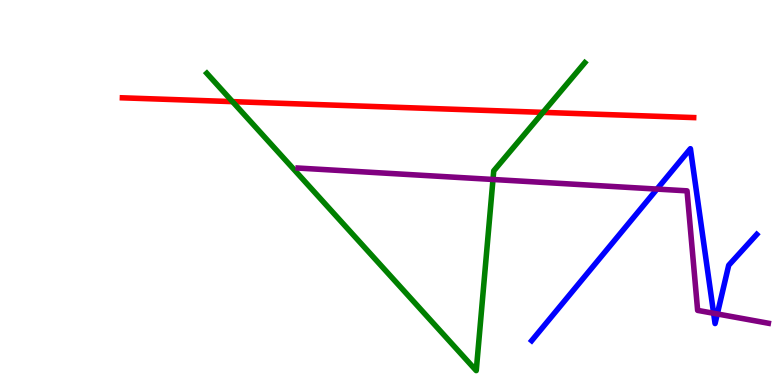[{'lines': ['blue', 'red'], 'intersections': []}, {'lines': ['green', 'red'], 'intersections': [{'x': 3.0, 'y': 7.36}, {'x': 7.01, 'y': 7.08}]}, {'lines': ['purple', 'red'], 'intersections': []}, {'lines': ['blue', 'green'], 'intersections': []}, {'lines': ['blue', 'purple'], 'intersections': [{'x': 8.48, 'y': 5.09}, {'x': 9.21, 'y': 1.86}, {'x': 9.26, 'y': 1.85}]}, {'lines': ['green', 'purple'], 'intersections': [{'x': 6.36, 'y': 5.34}]}]